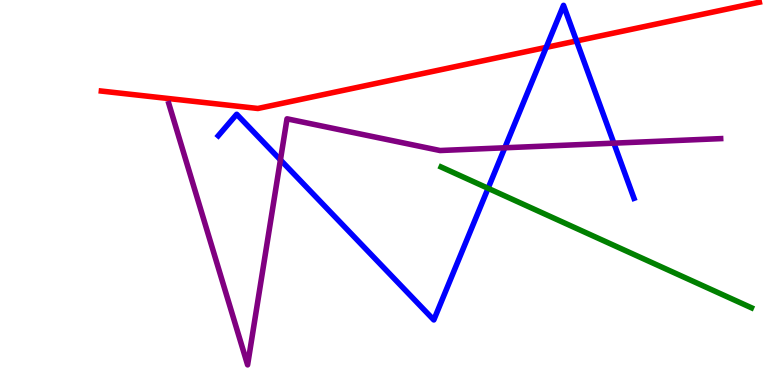[{'lines': ['blue', 'red'], 'intersections': [{'x': 7.05, 'y': 8.77}, {'x': 7.44, 'y': 8.94}]}, {'lines': ['green', 'red'], 'intersections': []}, {'lines': ['purple', 'red'], 'intersections': []}, {'lines': ['blue', 'green'], 'intersections': [{'x': 6.3, 'y': 5.11}]}, {'lines': ['blue', 'purple'], 'intersections': [{'x': 3.62, 'y': 5.85}, {'x': 6.51, 'y': 6.16}, {'x': 7.92, 'y': 6.28}]}, {'lines': ['green', 'purple'], 'intersections': []}]